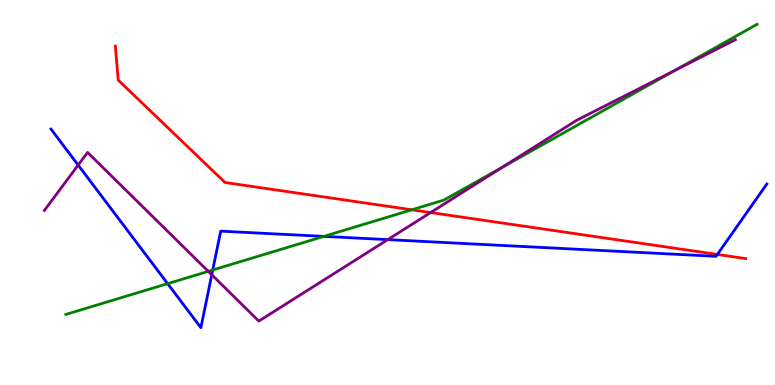[{'lines': ['blue', 'red'], 'intersections': [{'x': 9.26, 'y': 3.39}]}, {'lines': ['green', 'red'], 'intersections': [{'x': 5.31, 'y': 4.55}]}, {'lines': ['purple', 'red'], 'intersections': [{'x': 5.56, 'y': 4.48}]}, {'lines': ['blue', 'green'], 'intersections': [{'x': 2.16, 'y': 2.63}, {'x': 2.74, 'y': 2.99}, {'x': 4.18, 'y': 3.86}]}, {'lines': ['blue', 'purple'], 'intersections': [{'x': 1.01, 'y': 5.71}, {'x': 2.73, 'y': 2.86}, {'x': 5.0, 'y': 3.78}]}, {'lines': ['green', 'purple'], 'intersections': [{'x': 2.69, 'y': 2.95}, {'x': 6.48, 'y': 5.65}, {'x': 8.71, 'y': 8.17}]}]